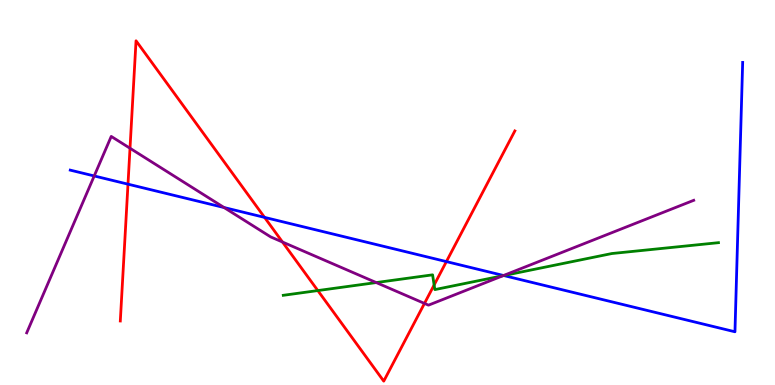[{'lines': ['blue', 'red'], 'intersections': [{'x': 1.65, 'y': 5.22}, {'x': 3.41, 'y': 4.35}, {'x': 5.76, 'y': 3.21}]}, {'lines': ['green', 'red'], 'intersections': [{'x': 4.1, 'y': 2.45}, {'x': 5.6, 'y': 2.6}]}, {'lines': ['purple', 'red'], 'intersections': [{'x': 1.68, 'y': 6.15}, {'x': 3.64, 'y': 3.71}, {'x': 5.48, 'y': 2.12}]}, {'lines': ['blue', 'green'], 'intersections': [{'x': 6.5, 'y': 2.84}]}, {'lines': ['blue', 'purple'], 'intersections': [{'x': 1.22, 'y': 5.43}, {'x': 2.89, 'y': 4.61}, {'x': 6.5, 'y': 2.84}]}, {'lines': ['green', 'purple'], 'intersections': [{'x': 4.85, 'y': 2.66}, {'x': 6.49, 'y': 2.84}]}]